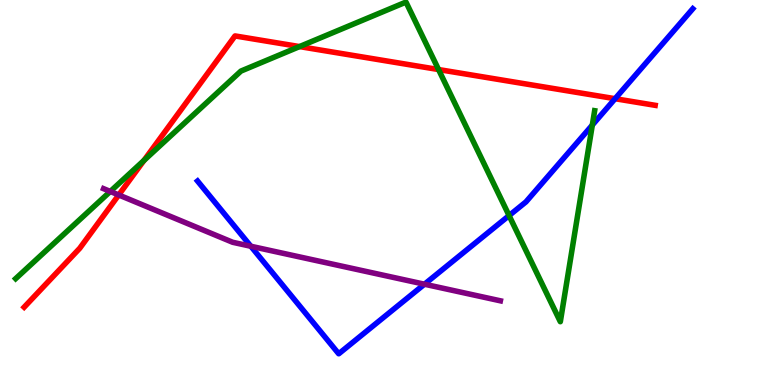[{'lines': ['blue', 'red'], 'intersections': [{'x': 7.94, 'y': 7.44}]}, {'lines': ['green', 'red'], 'intersections': [{'x': 1.86, 'y': 5.83}, {'x': 3.86, 'y': 8.79}, {'x': 5.66, 'y': 8.19}]}, {'lines': ['purple', 'red'], 'intersections': [{'x': 1.53, 'y': 4.94}]}, {'lines': ['blue', 'green'], 'intersections': [{'x': 6.57, 'y': 4.4}, {'x': 7.64, 'y': 6.75}]}, {'lines': ['blue', 'purple'], 'intersections': [{'x': 3.24, 'y': 3.6}, {'x': 5.48, 'y': 2.62}]}, {'lines': ['green', 'purple'], 'intersections': [{'x': 1.42, 'y': 5.03}]}]